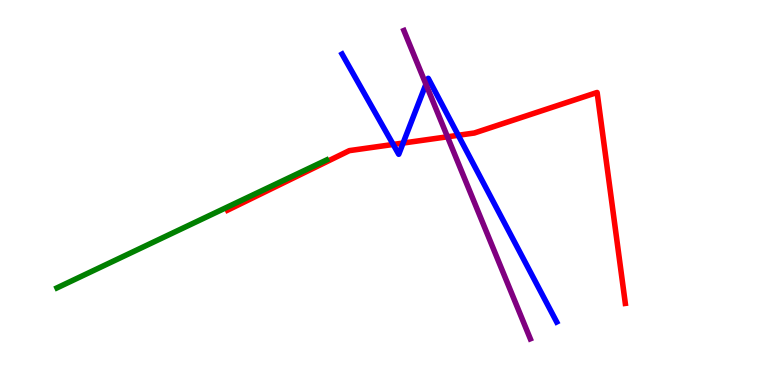[{'lines': ['blue', 'red'], 'intersections': [{'x': 5.07, 'y': 6.25}, {'x': 5.2, 'y': 6.28}, {'x': 5.91, 'y': 6.49}]}, {'lines': ['green', 'red'], 'intersections': []}, {'lines': ['purple', 'red'], 'intersections': [{'x': 5.77, 'y': 6.45}]}, {'lines': ['blue', 'green'], 'intersections': []}, {'lines': ['blue', 'purple'], 'intersections': [{'x': 5.5, 'y': 7.81}]}, {'lines': ['green', 'purple'], 'intersections': []}]